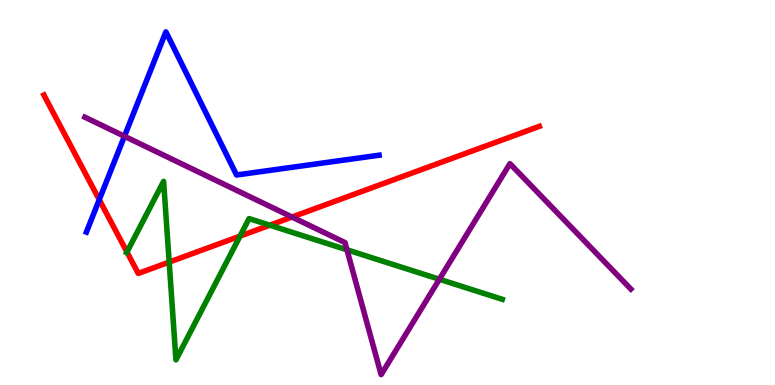[{'lines': ['blue', 'red'], 'intersections': [{'x': 1.28, 'y': 4.81}]}, {'lines': ['green', 'red'], 'intersections': [{'x': 1.64, 'y': 3.45}, {'x': 2.18, 'y': 3.19}, {'x': 3.1, 'y': 3.87}, {'x': 3.48, 'y': 4.15}]}, {'lines': ['purple', 'red'], 'intersections': [{'x': 3.77, 'y': 4.36}]}, {'lines': ['blue', 'green'], 'intersections': []}, {'lines': ['blue', 'purple'], 'intersections': [{'x': 1.61, 'y': 6.46}]}, {'lines': ['green', 'purple'], 'intersections': [{'x': 4.48, 'y': 3.51}, {'x': 5.67, 'y': 2.75}]}]